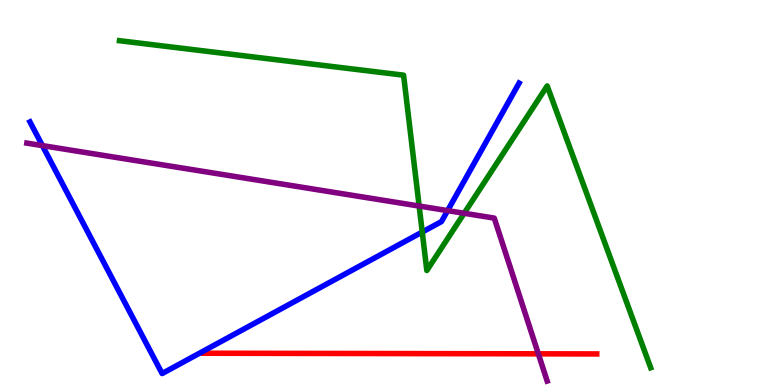[{'lines': ['blue', 'red'], 'intersections': []}, {'lines': ['green', 'red'], 'intersections': []}, {'lines': ['purple', 'red'], 'intersections': [{'x': 6.95, 'y': 0.81}]}, {'lines': ['blue', 'green'], 'intersections': [{'x': 5.45, 'y': 3.97}]}, {'lines': ['blue', 'purple'], 'intersections': [{'x': 0.547, 'y': 6.22}, {'x': 5.78, 'y': 4.53}]}, {'lines': ['green', 'purple'], 'intersections': [{'x': 5.41, 'y': 4.65}, {'x': 5.99, 'y': 4.46}]}]